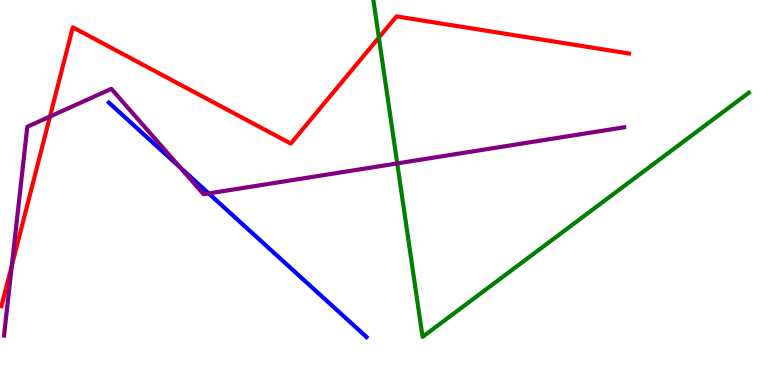[{'lines': ['blue', 'red'], 'intersections': []}, {'lines': ['green', 'red'], 'intersections': [{'x': 4.89, 'y': 9.02}]}, {'lines': ['purple', 'red'], 'intersections': [{'x': 0.153, 'y': 3.1}, {'x': 0.645, 'y': 6.97}]}, {'lines': ['blue', 'green'], 'intersections': []}, {'lines': ['blue', 'purple'], 'intersections': [{'x': 2.33, 'y': 5.65}, {'x': 2.69, 'y': 4.98}]}, {'lines': ['green', 'purple'], 'intersections': [{'x': 5.13, 'y': 5.76}]}]